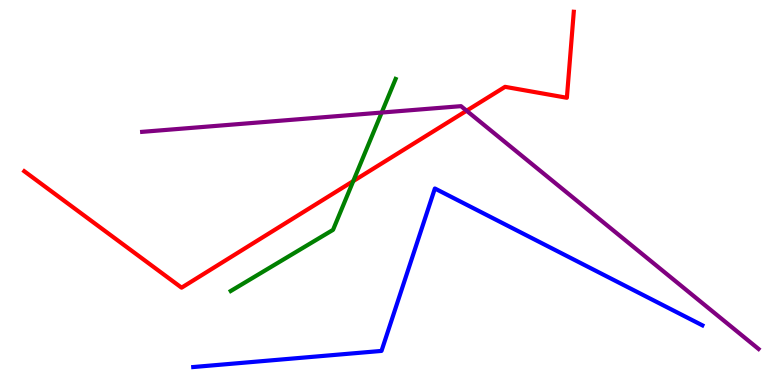[{'lines': ['blue', 'red'], 'intersections': []}, {'lines': ['green', 'red'], 'intersections': [{'x': 4.56, 'y': 5.3}]}, {'lines': ['purple', 'red'], 'intersections': [{'x': 6.02, 'y': 7.12}]}, {'lines': ['blue', 'green'], 'intersections': []}, {'lines': ['blue', 'purple'], 'intersections': []}, {'lines': ['green', 'purple'], 'intersections': [{'x': 4.92, 'y': 7.08}]}]